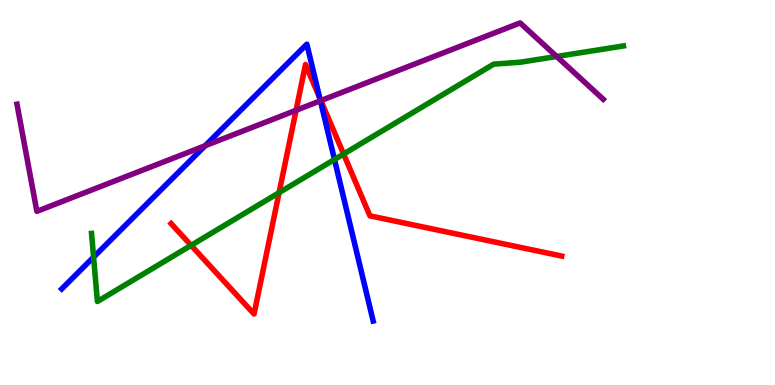[{'lines': ['blue', 'red'], 'intersections': [{'x': 4.13, 'y': 7.46}]}, {'lines': ['green', 'red'], 'intersections': [{'x': 2.47, 'y': 3.63}, {'x': 3.6, 'y': 5.0}, {'x': 4.43, 'y': 6.0}]}, {'lines': ['purple', 'red'], 'intersections': [{'x': 3.82, 'y': 7.14}, {'x': 4.14, 'y': 7.39}]}, {'lines': ['blue', 'green'], 'intersections': [{'x': 1.21, 'y': 3.32}, {'x': 4.32, 'y': 5.86}]}, {'lines': ['blue', 'purple'], 'intersections': [{'x': 2.65, 'y': 6.21}, {'x': 4.13, 'y': 7.38}]}, {'lines': ['green', 'purple'], 'intersections': [{'x': 7.18, 'y': 8.53}]}]